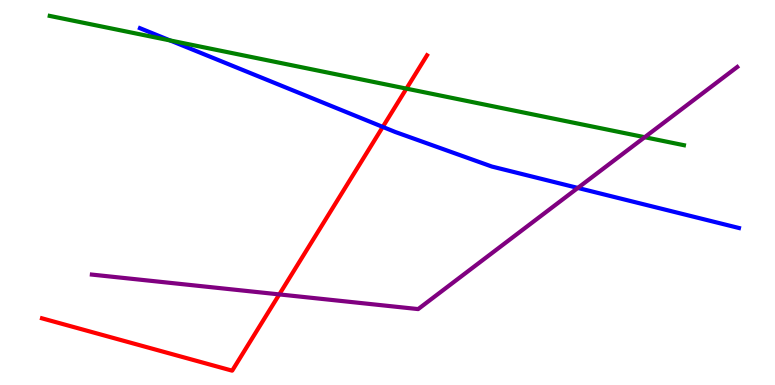[{'lines': ['blue', 'red'], 'intersections': [{'x': 4.94, 'y': 6.7}]}, {'lines': ['green', 'red'], 'intersections': [{'x': 5.24, 'y': 7.7}]}, {'lines': ['purple', 'red'], 'intersections': [{'x': 3.6, 'y': 2.35}]}, {'lines': ['blue', 'green'], 'intersections': [{'x': 2.19, 'y': 8.95}]}, {'lines': ['blue', 'purple'], 'intersections': [{'x': 7.46, 'y': 5.12}]}, {'lines': ['green', 'purple'], 'intersections': [{'x': 8.32, 'y': 6.44}]}]